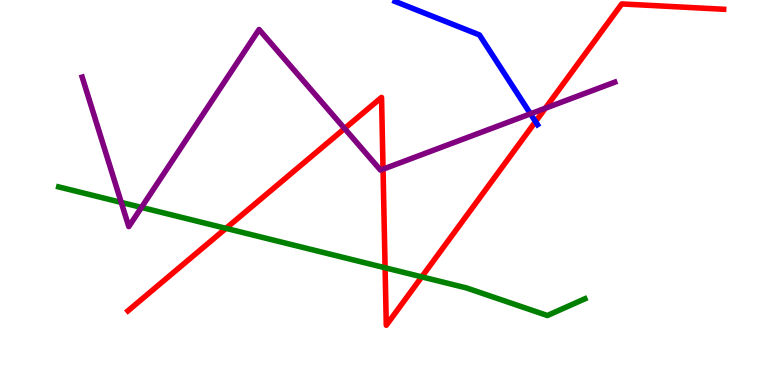[{'lines': ['blue', 'red'], 'intersections': [{'x': 6.91, 'y': 6.84}]}, {'lines': ['green', 'red'], 'intersections': [{'x': 2.92, 'y': 4.07}, {'x': 4.97, 'y': 3.04}, {'x': 5.44, 'y': 2.81}]}, {'lines': ['purple', 'red'], 'intersections': [{'x': 4.45, 'y': 6.66}, {'x': 4.94, 'y': 5.61}, {'x': 7.04, 'y': 7.19}]}, {'lines': ['blue', 'green'], 'intersections': []}, {'lines': ['blue', 'purple'], 'intersections': [{'x': 6.84, 'y': 7.04}]}, {'lines': ['green', 'purple'], 'intersections': [{'x': 1.56, 'y': 4.74}, {'x': 1.83, 'y': 4.61}]}]